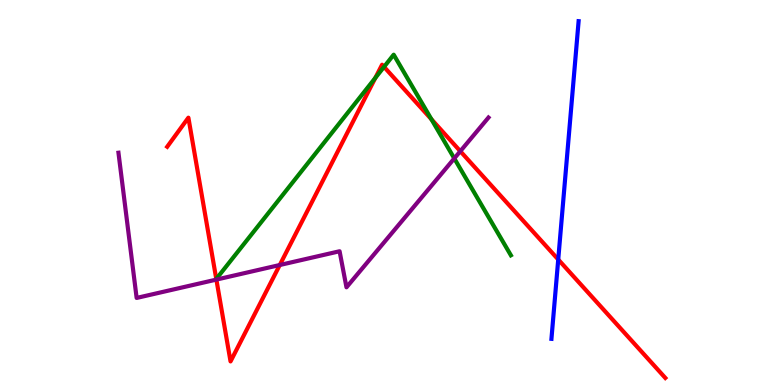[{'lines': ['blue', 'red'], 'intersections': [{'x': 7.2, 'y': 3.26}]}, {'lines': ['green', 'red'], 'intersections': [{'x': 4.84, 'y': 7.98}, {'x': 4.96, 'y': 8.26}, {'x': 5.57, 'y': 6.9}]}, {'lines': ['purple', 'red'], 'intersections': [{'x': 2.79, 'y': 2.74}, {'x': 3.61, 'y': 3.12}, {'x': 5.94, 'y': 6.07}]}, {'lines': ['blue', 'green'], 'intersections': []}, {'lines': ['blue', 'purple'], 'intersections': []}, {'lines': ['green', 'purple'], 'intersections': [{'x': 5.86, 'y': 5.89}]}]